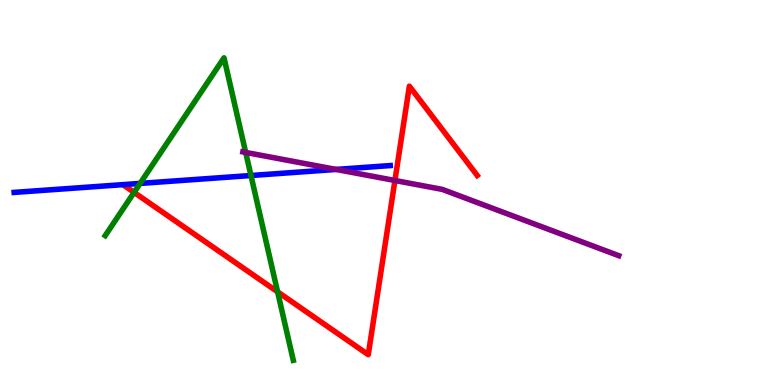[{'lines': ['blue', 'red'], 'intersections': []}, {'lines': ['green', 'red'], 'intersections': [{'x': 1.73, 'y': 5.0}, {'x': 3.58, 'y': 2.42}]}, {'lines': ['purple', 'red'], 'intersections': [{'x': 5.1, 'y': 5.31}]}, {'lines': ['blue', 'green'], 'intersections': [{'x': 1.81, 'y': 5.24}, {'x': 3.24, 'y': 5.44}]}, {'lines': ['blue', 'purple'], 'intersections': [{'x': 4.34, 'y': 5.6}]}, {'lines': ['green', 'purple'], 'intersections': [{'x': 3.17, 'y': 6.04}]}]